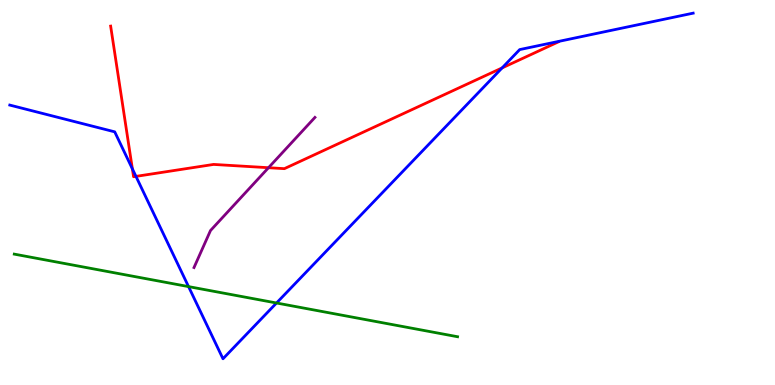[{'lines': ['blue', 'red'], 'intersections': [{'x': 1.71, 'y': 5.61}, {'x': 1.75, 'y': 5.42}, {'x': 6.48, 'y': 8.24}]}, {'lines': ['green', 'red'], 'intersections': []}, {'lines': ['purple', 'red'], 'intersections': [{'x': 3.46, 'y': 5.64}]}, {'lines': ['blue', 'green'], 'intersections': [{'x': 2.43, 'y': 2.56}, {'x': 3.57, 'y': 2.13}]}, {'lines': ['blue', 'purple'], 'intersections': []}, {'lines': ['green', 'purple'], 'intersections': []}]